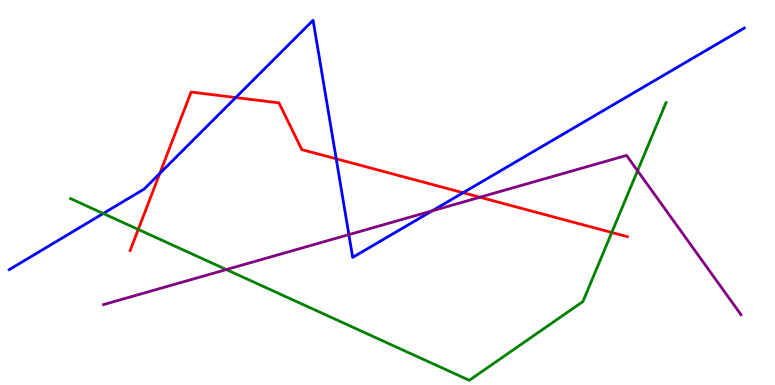[{'lines': ['blue', 'red'], 'intersections': [{'x': 2.06, 'y': 5.5}, {'x': 3.04, 'y': 7.47}, {'x': 4.34, 'y': 5.88}, {'x': 5.98, 'y': 4.99}]}, {'lines': ['green', 'red'], 'intersections': [{'x': 1.78, 'y': 4.04}, {'x': 7.89, 'y': 3.96}]}, {'lines': ['purple', 'red'], 'intersections': [{'x': 6.19, 'y': 4.88}]}, {'lines': ['blue', 'green'], 'intersections': [{'x': 1.33, 'y': 4.45}]}, {'lines': ['blue', 'purple'], 'intersections': [{'x': 4.5, 'y': 3.91}, {'x': 5.58, 'y': 4.52}]}, {'lines': ['green', 'purple'], 'intersections': [{'x': 2.92, 'y': 3.0}, {'x': 8.23, 'y': 5.56}]}]